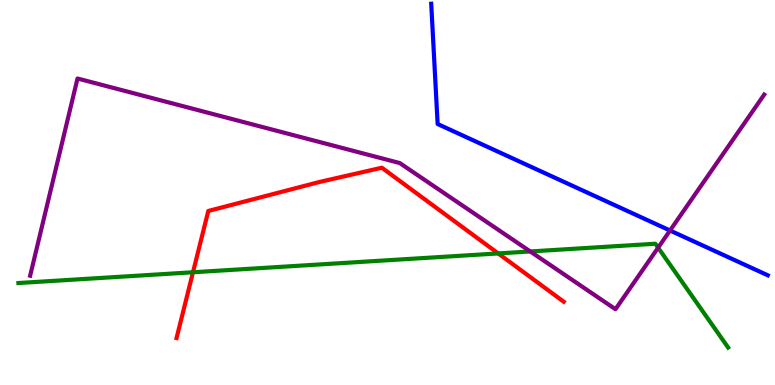[{'lines': ['blue', 'red'], 'intersections': []}, {'lines': ['green', 'red'], 'intersections': [{'x': 2.49, 'y': 2.93}, {'x': 6.43, 'y': 3.42}]}, {'lines': ['purple', 'red'], 'intersections': []}, {'lines': ['blue', 'green'], 'intersections': []}, {'lines': ['blue', 'purple'], 'intersections': [{'x': 8.65, 'y': 4.01}]}, {'lines': ['green', 'purple'], 'intersections': [{'x': 6.84, 'y': 3.47}, {'x': 8.49, 'y': 3.57}]}]